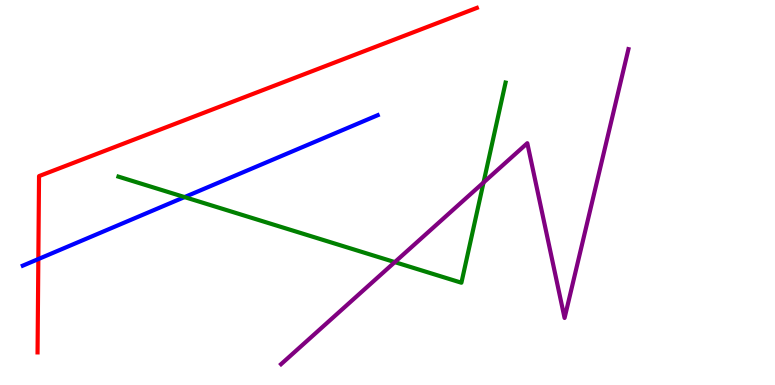[{'lines': ['blue', 'red'], 'intersections': [{'x': 0.495, 'y': 3.27}]}, {'lines': ['green', 'red'], 'intersections': []}, {'lines': ['purple', 'red'], 'intersections': []}, {'lines': ['blue', 'green'], 'intersections': [{'x': 2.38, 'y': 4.88}]}, {'lines': ['blue', 'purple'], 'intersections': []}, {'lines': ['green', 'purple'], 'intersections': [{'x': 5.09, 'y': 3.19}, {'x': 6.24, 'y': 5.26}]}]